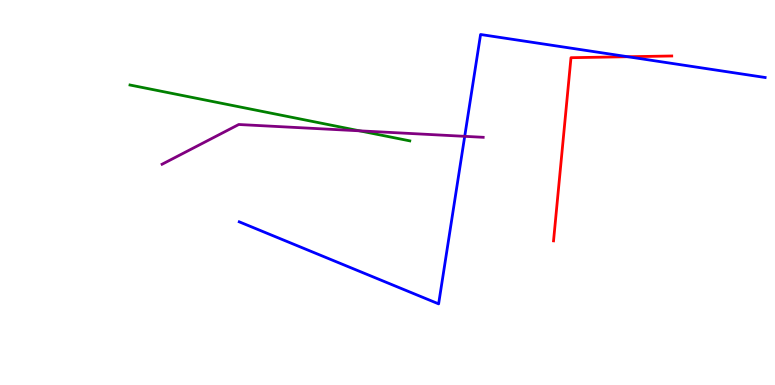[{'lines': ['blue', 'red'], 'intersections': [{'x': 8.1, 'y': 8.53}]}, {'lines': ['green', 'red'], 'intersections': []}, {'lines': ['purple', 'red'], 'intersections': []}, {'lines': ['blue', 'green'], 'intersections': []}, {'lines': ['blue', 'purple'], 'intersections': [{'x': 6.0, 'y': 6.46}]}, {'lines': ['green', 'purple'], 'intersections': [{'x': 4.64, 'y': 6.6}]}]